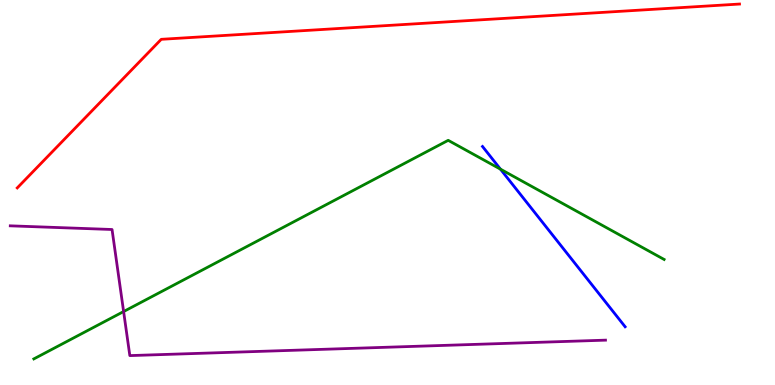[{'lines': ['blue', 'red'], 'intersections': []}, {'lines': ['green', 'red'], 'intersections': []}, {'lines': ['purple', 'red'], 'intersections': []}, {'lines': ['blue', 'green'], 'intersections': [{'x': 6.46, 'y': 5.61}]}, {'lines': ['blue', 'purple'], 'intersections': []}, {'lines': ['green', 'purple'], 'intersections': [{'x': 1.59, 'y': 1.91}]}]